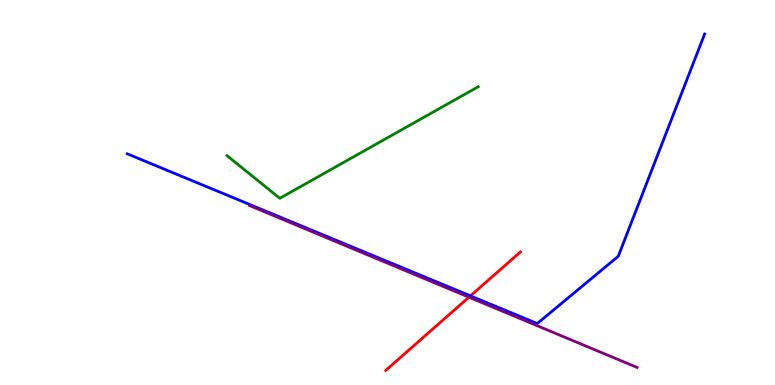[{'lines': ['blue', 'red'], 'intersections': [{'x': 6.07, 'y': 2.31}]}, {'lines': ['green', 'red'], 'intersections': []}, {'lines': ['purple', 'red'], 'intersections': [{'x': 6.05, 'y': 2.28}]}, {'lines': ['blue', 'green'], 'intersections': []}, {'lines': ['blue', 'purple'], 'intersections': []}, {'lines': ['green', 'purple'], 'intersections': []}]